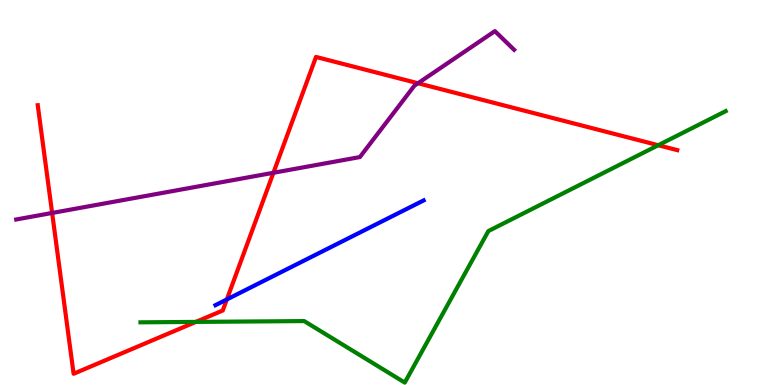[{'lines': ['blue', 'red'], 'intersections': [{'x': 2.93, 'y': 2.22}]}, {'lines': ['green', 'red'], 'intersections': [{'x': 2.53, 'y': 1.64}, {'x': 8.49, 'y': 6.23}]}, {'lines': ['purple', 'red'], 'intersections': [{'x': 0.673, 'y': 4.47}, {'x': 3.53, 'y': 5.51}, {'x': 5.39, 'y': 7.84}]}, {'lines': ['blue', 'green'], 'intersections': []}, {'lines': ['blue', 'purple'], 'intersections': []}, {'lines': ['green', 'purple'], 'intersections': []}]